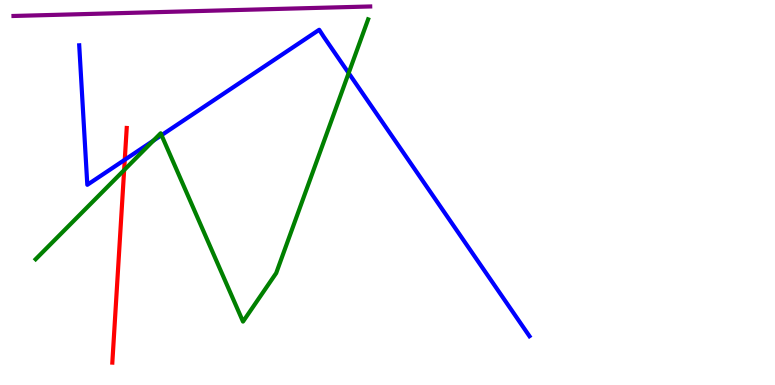[{'lines': ['blue', 'red'], 'intersections': [{'x': 1.61, 'y': 5.85}]}, {'lines': ['green', 'red'], 'intersections': [{'x': 1.6, 'y': 5.58}]}, {'lines': ['purple', 'red'], 'intersections': []}, {'lines': ['blue', 'green'], 'intersections': [{'x': 1.98, 'y': 6.35}, {'x': 2.08, 'y': 6.49}, {'x': 4.5, 'y': 8.1}]}, {'lines': ['blue', 'purple'], 'intersections': []}, {'lines': ['green', 'purple'], 'intersections': []}]